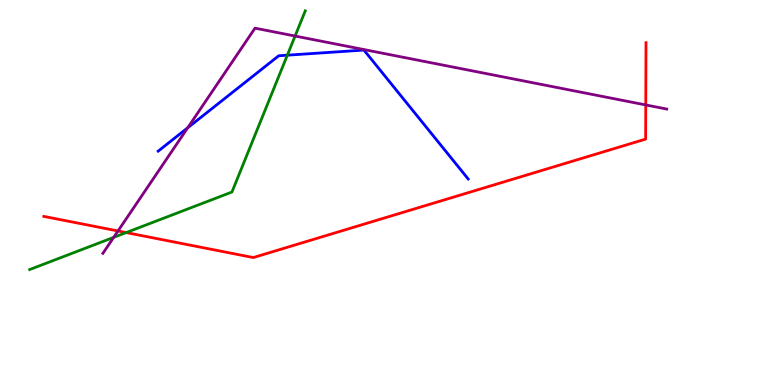[{'lines': ['blue', 'red'], 'intersections': []}, {'lines': ['green', 'red'], 'intersections': [{'x': 1.63, 'y': 3.96}]}, {'lines': ['purple', 'red'], 'intersections': [{'x': 1.52, 'y': 4.0}, {'x': 8.33, 'y': 7.27}]}, {'lines': ['blue', 'green'], 'intersections': [{'x': 3.71, 'y': 8.57}]}, {'lines': ['blue', 'purple'], 'intersections': [{'x': 2.42, 'y': 6.68}]}, {'lines': ['green', 'purple'], 'intersections': [{'x': 1.47, 'y': 3.83}, {'x': 3.81, 'y': 9.06}]}]